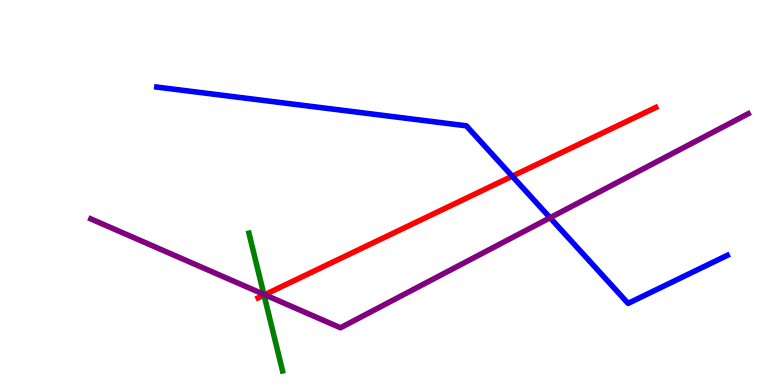[{'lines': ['blue', 'red'], 'intersections': [{'x': 6.61, 'y': 5.42}]}, {'lines': ['green', 'red'], 'intersections': [{'x': 3.41, 'y': 2.34}]}, {'lines': ['purple', 'red'], 'intersections': [{'x': 3.42, 'y': 2.34}]}, {'lines': ['blue', 'green'], 'intersections': []}, {'lines': ['blue', 'purple'], 'intersections': [{'x': 7.1, 'y': 4.34}]}, {'lines': ['green', 'purple'], 'intersections': [{'x': 3.4, 'y': 2.35}]}]